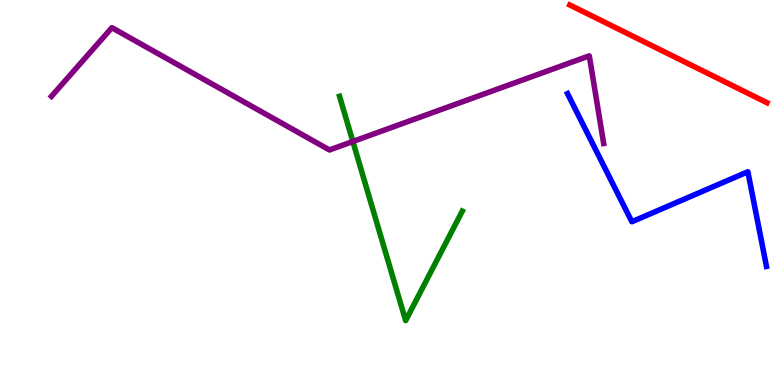[{'lines': ['blue', 'red'], 'intersections': []}, {'lines': ['green', 'red'], 'intersections': []}, {'lines': ['purple', 'red'], 'intersections': []}, {'lines': ['blue', 'green'], 'intersections': []}, {'lines': ['blue', 'purple'], 'intersections': []}, {'lines': ['green', 'purple'], 'intersections': [{'x': 4.55, 'y': 6.32}]}]